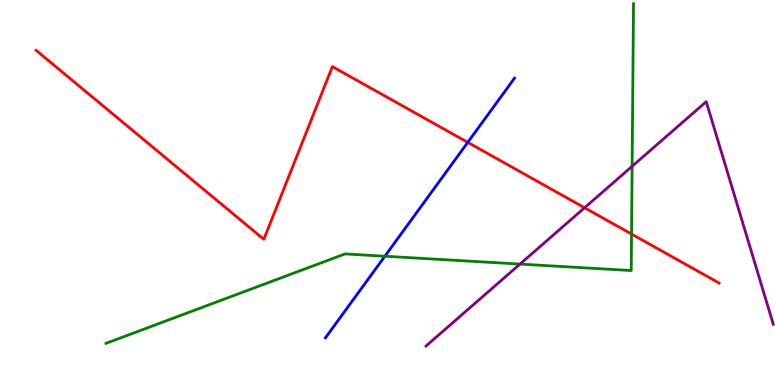[{'lines': ['blue', 'red'], 'intersections': [{'x': 6.04, 'y': 6.3}]}, {'lines': ['green', 'red'], 'intersections': [{'x': 8.15, 'y': 3.92}]}, {'lines': ['purple', 'red'], 'intersections': [{'x': 7.54, 'y': 4.6}]}, {'lines': ['blue', 'green'], 'intersections': [{'x': 4.97, 'y': 3.34}]}, {'lines': ['blue', 'purple'], 'intersections': []}, {'lines': ['green', 'purple'], 'intersections': [{'x': 6.71, 'y': 3.14}, {'x': 8.16, 'y': 5.68}]}]